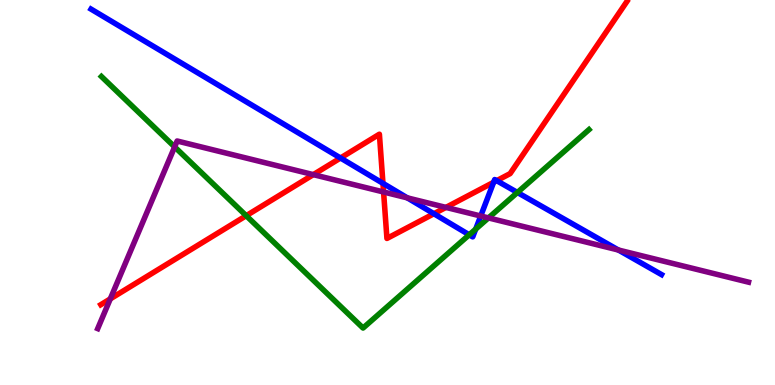[{'lines': ['blue', 'red'], 'intersections': [{'x': 4.39, 'y': 5.9}, {'x': 4.94, 'y': 5.24}, {'x': 5.6, 'y': 4.45}, {'x': 6.37, 'y': 5.27}, {'x': 6.41, 'y': 5.31}]}, {'lines': ['green', 'red'], 'intersections': [{'x': 3.18, 'y': 4.4}]}, {'lines': ['purple', 'red'], 'intersections': [{'x': 1.42, 'y': 2.24}, {'x': 4.04, 'y': 5.46}, {'x': 4.95, 'y': 5.01}, {'x': 5.75, 'y': 4.61}]}, {'lines': ['blue', 'green'], 'intersections': [{'x': 6.05, 'y': 3.9}, {'x': 6.14, 'y': 4.05}, {'x': 6.68, 'y': 5.0}]}, {'lines': ['blue', 'purple'], 'intersections': [{'x': 5.26, 'y': 4.86}, {'x': 6.2, 'y': 4.39}, {'x': 7.98, 'y': 3.51}]}, {'lines': ['green', 'purple'], 'intersections': [{'x': 2.25, 'y': 6.18}, {'x': 6.3, 'y': 4.34}]}]